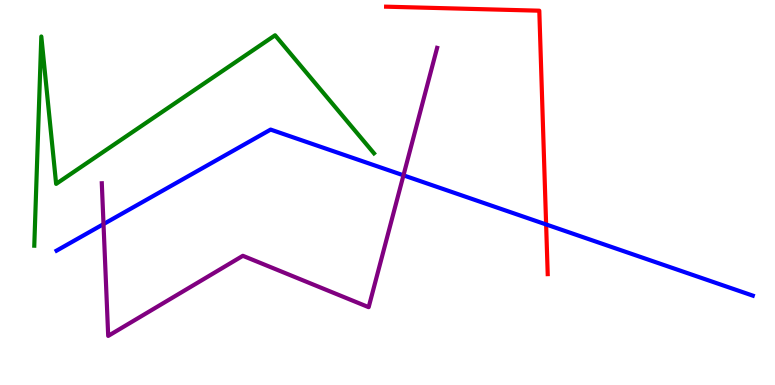[{'lines': ['blue', 'red'], 'intersections': [{'x': 7.05, 'y': 4.17}]}, {'lines': ['green', 'red'], 'intersections': []}, {'lines': ['purple', 'red'], 'intersections': []}, {'lines': ['blue', 'green'], 'intersections': []}, {'lines': ['blue', 'purple'], 'intersections': [{'x': 1.34, 'y': 4.18}, {'x': 5.21, 'y': 5.45}]}, {'lines': ['green', 'purple'], 'intersections': []}]